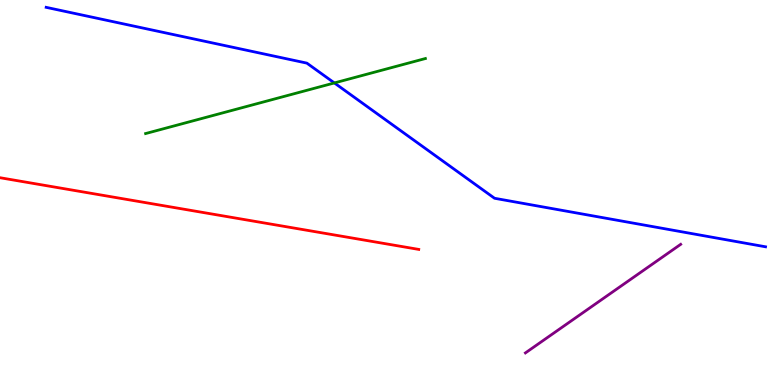[{'lines': ['blue', 'red'], 'intersections': []}, {'lines': ['green', 'red'], 'intersections': []}, {'lines': ['purple', 'red'], 'intersections': []}, {'lines': ['blue', 'green'], 'intersections': [{'x': 4.31, 'y': 7.85}]}, {'lines': ['blue', 'purple'], 'intersections': []}, {'lines': ['green', 'purple'], 'intersections': []}]